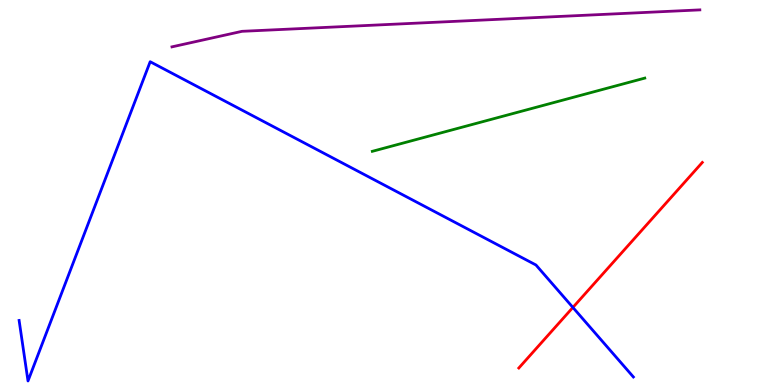[{'lines': ['blue', 'red'], 'intersections': [{'x': 7.39, 'y': 2.01}]}, {'lines': ['green', 'red'], 'intersections': []}, {'lines': ['purple', 'red'], 'intersections': []}, {'lines': ['blue', 'green'], 'intersections': []}, {'lines': ['blue', 'purple'], 'intersections': []}, {'lines': ['green', 'purple'], 'intersections': []}]